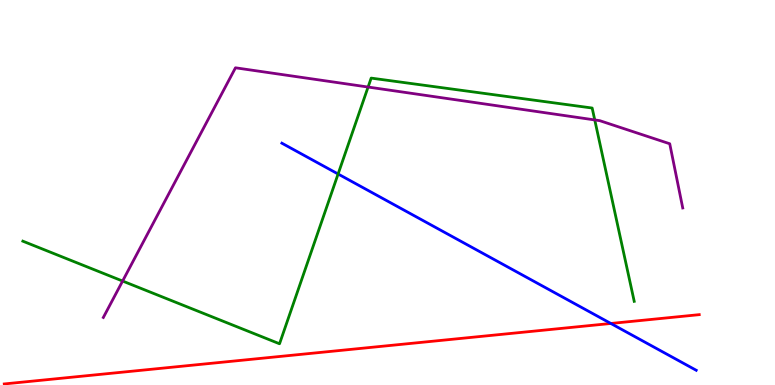[{'lines': ['blue', 'red'], 'intersections': [{'x': 7.88, 'y': 1.6}]}, {'lines': ['green', 'red'], 'intersections': []}, {'lines': ['purple', 'red'], 'intersections': []}, {'lines': ['blue', 'green'], 'intersections': [{'x': 4.36, 'y': 5.48}]}, {'lines': ['blue', 'purple'], 'intersections': []}, {'lines': ['green', 'purple'], 'intersections': [{'x': 1.58, 'y': 2.7}, {'x': 4.75, 'y': 7.74}, {'x': 7.67, 'y': 6.88}]}]